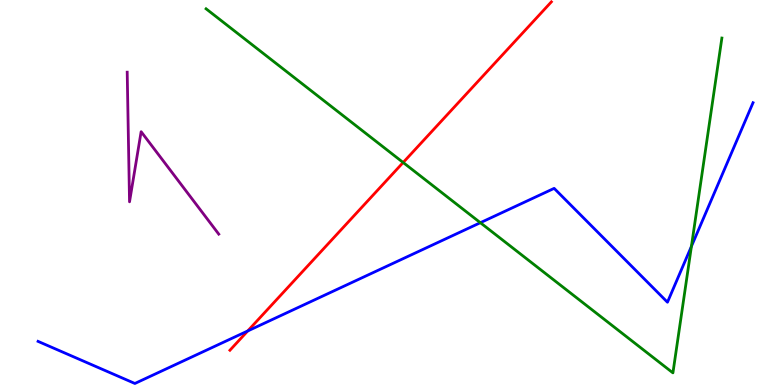[{'lines': ['blue', 'red'], 'intersections': [{'x': 3.2, 'y': 1.4}]}, {'lines': ['green', 'red'], 'intersections': [{'x': 5.2, 'y': 5.78}]}, {'lines': ['purple', 'red'], 'intersections': []}, {'lines': ['blue', 'green'], 'intersections': [{'x': 6.2, 'y': 4.22}, {'x': 8.92, 'y': 3.6}]}, {'lines': ['blue', 'purple'], 'intersections': []}, {'lines': ['green', 'purple'], 'intersections': []}]